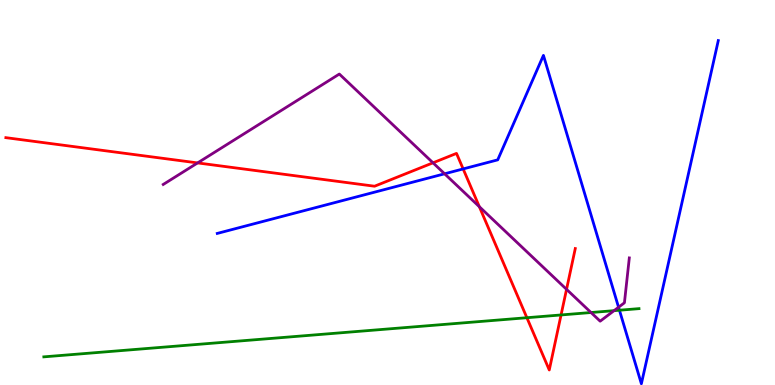[{'lines': ['blue', 'red'], 'intersections': [{'x': 5.98, 'y': 5.61}]}, {'lines': ['green', 'red'], 'intersections': [{'x': 6.8, 'y': 1.75}, {'x': 7.24, 'y': 1.82}]}, {'lines': ['purple', 'red'], 'intersections': [{'x': 2.55, 'y': 5.77}, {'x': 5.59, 'y': 5.77}, {'x': 6.18, 'y': 4.63}, {'x': 7.31, 'y': 2.48}]}, {'lines': ['blue', 'green'], 'intersections': [{'x': 7.99, 'y': 1.94}]}, {'lines': ['blue', 'purple'], 'intersections': [{'x': 5.74, 'y': 5.49}, {'x': 7.98, 'y': 2.02}]}, {'lines': ['green', 'purple'], 'intersections': [{'x': 7.63, 'y': 1.88}, {'x': 7.92, 'y': 1.93}]}]